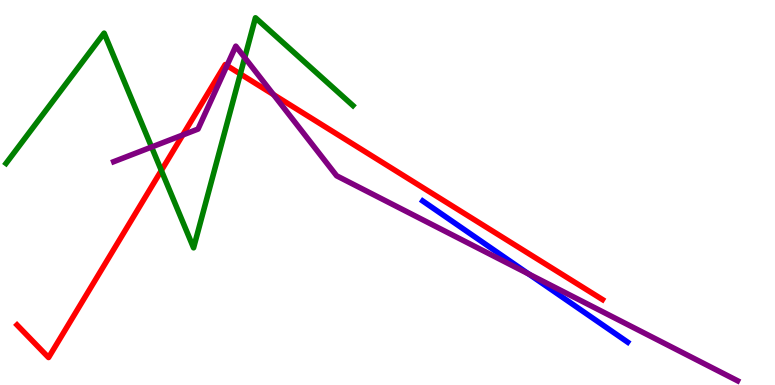[{'lines': ['blue', 'red'], 'intersections': []}, {'lines': ['green', 'red'], 'intersections': [{'x': 2.08, 'y': 5.57}, {'x': 3.1, 'y': 8.08}]}, {'lines': ['purple', 'red'], 'intersections': [{'x': 2.36, 'y': 6.49}, {'x': 2.93, 'y': 8.3}, {'x': 3.53, 'y': 7.54}]}, {'lines': ['blue', 'green'], 'intersections': []}, {'lines': ['blue', 'purple'], 'intersections': [{'x': 6.82, 'y': 2.88}]}, {'lines': ['green', 'purple'], 'intersections': [{'x': 1.96, 'y': 6.18}, {'x': 3.16, 'y': 8.5}]}]